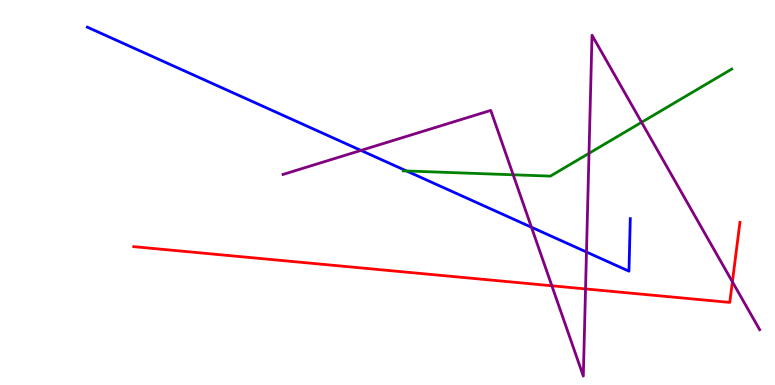[{'lines': ['blue', 'red'], 'intersections': []}, {'lines': ['green', 'red'], 'intersections': []}, {'lines': ['purple', 'red'], 'intersections': [{'x': 7.12, 'y': 2.58}, {'x': 7.56, 'y': 2.5}, {'x': 9.45, 'y': 2.68}]}, {'lines': ['blue', 'green'], 'intersections': [{'x': 5.25, 'y': 5.56}]}, {'lines': ['blue', 'purple'], 'intersections': [{'x': 4.66, 'y': 6.09}, {'x': 6.86, 'y': 4.1}, {'x': 7.57, 'y': 3.45}]}, {'lines': ['green', 'purple'], 'intersections': [{'x': 6.62, 'y': 5.46}, {'x': 7.6, 'y': 6.02}, {'x': 8.28, 'y': 6.82}]}]